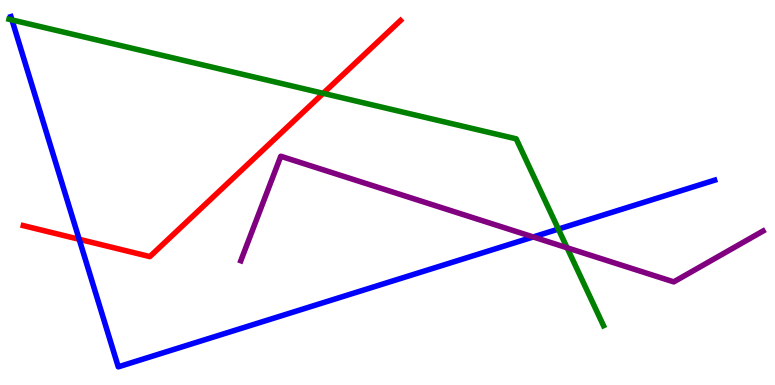[{'lines': ['blue', 'red'], 'intersections': [{'x': 1.02, 'y': 3.78}]}, {'lines': ['green', 'red'], 'intersections': [{'x': 4.17, 'y': 7.58}]}, {'lines': ['purple', 'red'], 'intersections': []}, {'lines': ['blue', 'green'], 'intersections': [{'x': 0.154, 'y': 9.48}, {'x': 7.2, 'y': 4.05}]}, {'lines': ['blue', 'purple'], 'intersections': [{'x': 6.88, 'y': 3.85}]}, {'lines': ['green', 'purple'], 'intersections': [{'x': 7.32, 'y': 3.56}]}]